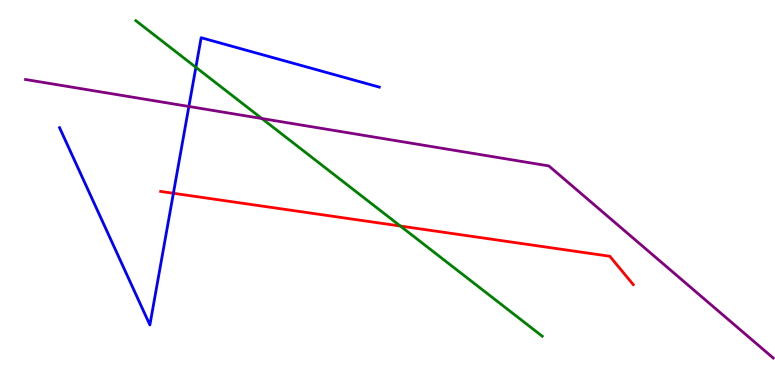[{'lines': ['blue', 'red'], 'intersections': [{'x': 2.24, 'y': 4.98}]}, {'lines': ['green', 'red'], 'intersections': [{'x': 5.17, 'y': 4.13}]}, {'lines': ['purple', 'red'], 'intersections': []}, {'lines': ['blue', 'green'], 'intersections': [{'x': 2.53, 'y': 8.25}]}, {'lines': ['blue', 'purple'], 'intersections': [{'x': 2.44, 'y': 7.23}]}, {'lines': ['green', 'purple'], 'intersections': [{'x': 3.38, 'y': 6.92}]}]